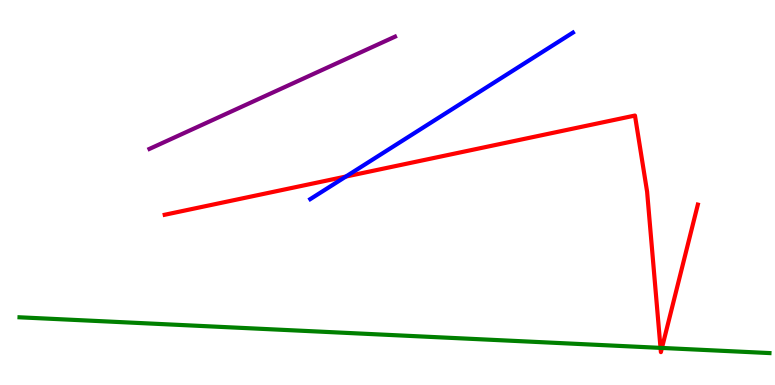[{'lines': ['blue', 'red'], 'intersections': [{'x': 4.46, 'y': 5.41}]}, {'lines': ['green', 'red'], 'intersections': [{'x': 8.52, 'y': 0.964}, {'x': 8.54, 'y': 0.963}]}, {'lines': ['purple', 'red'], 'intersections': []}, {'lines': ['blue', 'green'], 'intersections': []}, {'lines': ['blue', 'purple'], 'intersections': []}, {'lines': ['green', 'purple'], 'intersections': []}]